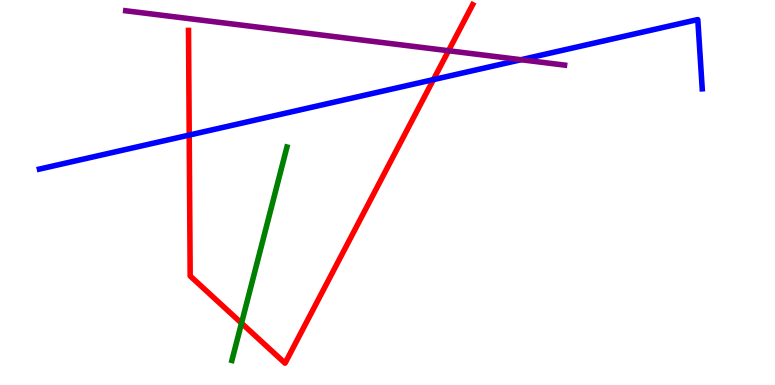[{'lines': ['blue', 'red'], 'intersections': [{'x': 2.44, 'y': 6.49}, {'x': 5.59, 'y': 7.93}]}, {'lines': ['green', 'red'], 'intersections': [{'x': 3.12, 'y': 1.61}]}, {'lines': ['purple', 'red'], 'intersections': [{'x': 5.79, 'y': 8.68}]}, {'lines': ['blue', 'green'], 'intersections': []}, {'lines': ['blue', 'purple'], 'intersections': [{'x': 6.72, 'y': 8.45}]}, {'lines': ['green', 'purple'], 'intersections': []}]